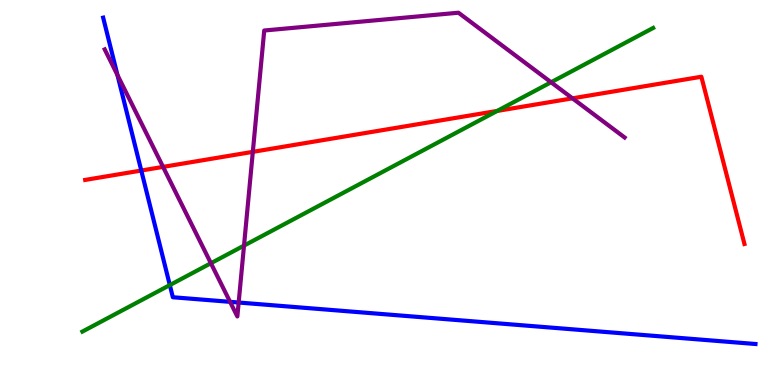[{'lines': ['blue', 'red'], 'intersections': [{'x': 1.82, 'y': 5.57}]}, {'lines': ['green', 'red'], 'intersections': [{'x': 6.42, 'y': 7.12}]}, {'lines': ['purple', 'red'], 'intersections': [{'x': 2.1, 'y': 5.67}, {'x': 3.26, 'y': 6.06}, {'x': 7.39, 'y': 7.45}]}, {'lines': ['blue', 'green'], 'intersections': [{'x': 2.19, 'y': 2.6}]}, {'lines': ['blue', 'purple'], 'intersections': [{'x': 1.52, 'y': 8.05}, {'x': 2.97, 'y': 2.16}, {'x': 3.08, 'y': 2.14}]}, {'lines': ['green', 'purple'], 'intersections': [{'x': 2.72, 'y': 3.16}, {'x': 3.15, 'y': 3.62}, {'x': 7.11, 'y': 7.86}]}]